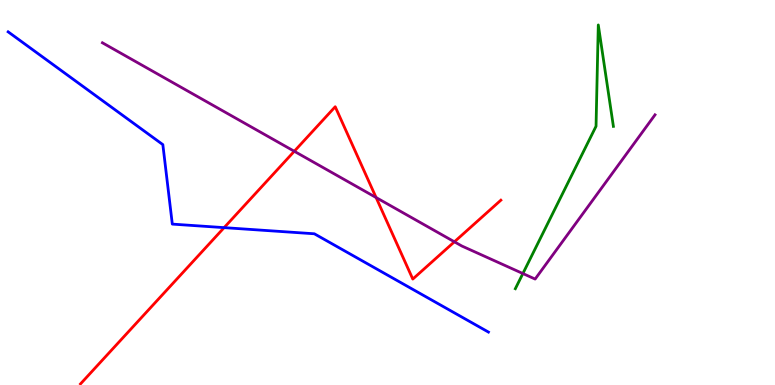[{'lines': ['blue', 'red'], 'intersections': [{'x': 2.89, 'y': 4.09}]}, {'lines': ['green', 'red'], 'intersections': []}, {'lines': ['purple', 'red'], 'intersections': [{'x': 3.8, 'y': 6.07}, {'x': 4.85, 'y': 4.87}, {'x': 5.86, 'y': 3.72}]}, {'lines': ['blue', 'green'], 'intersections': []}, {'lines': ['blue', 'purple'], 'intersections': []}, {'lines': ['green', 'purple'], 'intersections': [{'x': 6.75, 'y': 2.9}]}]